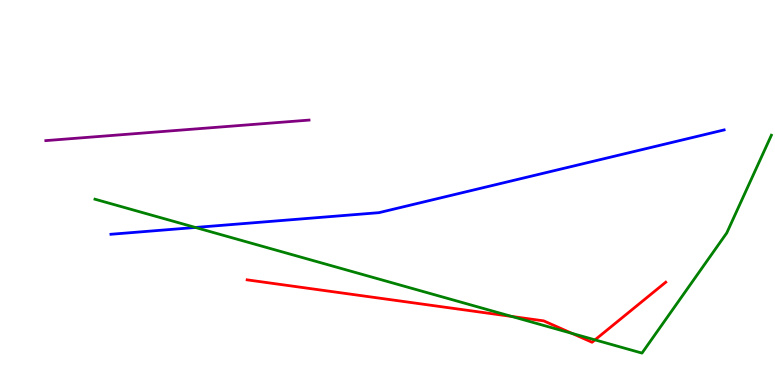[{'lines': ['blue', 'red'], 'intersections': []}, {'lines': ['green', 'red'], 'intersections': [{'x': 6.6, 'y': 1.78}, {'x': 7.38, 'y': 1.34}, {'x': 7.68, 'y': 1.17}]}, {'lines': ['purple', 'red'], 'intersections': []}, {'lines': ['blue', 'green'], 'intersections': [{'x': 2.52, 'y': 4.09}]}, {'lines': ['blue', 'purple'], 'intersections': []}, {'lines': ['green', 'purple'], 'intersections': []}]